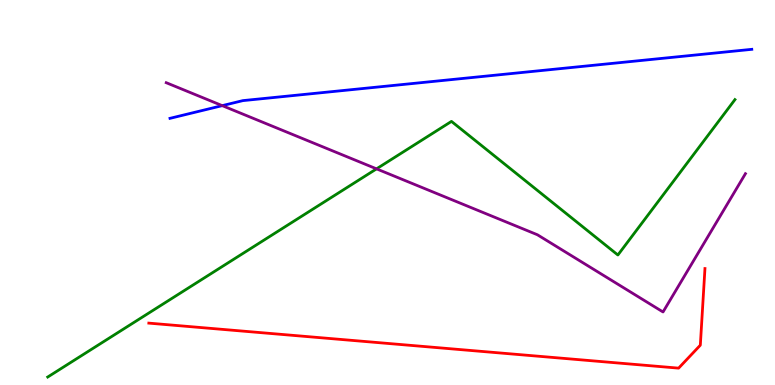[{'lines': ['blue', 'red'], 'intersections': []}, {'lines': ['green', 'red'], 'intersections': []}, {'lines': ['purple', 'red'], 'intersections': []}, {'lines': ['blue', 'green'], 'intersections': []}, {'lines': ['blue', 'purple'], 'intersections': [{'x': 2.87, 'y': 7.26}]}, {'lines': ['green', 'purple'], 'intersections': [{'x': 4.86, 'y': 5.61}]}]